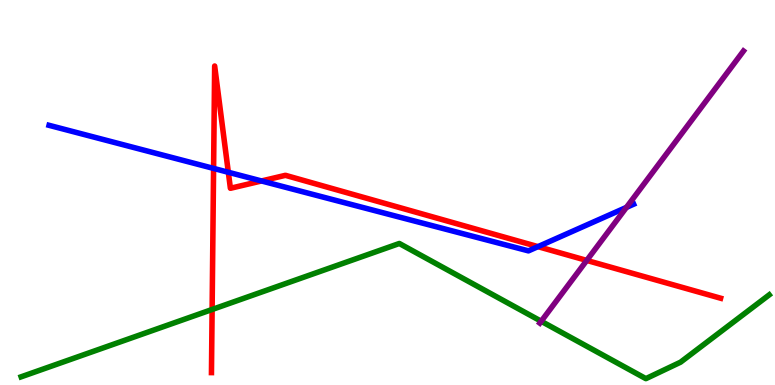[{'lines': ['blue', 'red'], 'intersections': [{'x': 2.76, 'y': 5.63}, {'x': 2.95, 'y': 5.53}, {'x': 3.37, 'y': 5.3}, {'x': 6.94, 'y': 3.59}]}, {'lines': ['green', 'red'], 'intersections': [{'x': 2.74, 'y': 1.96}]}, {'lines': ['purple', 'red'], 'intersections': [{'x': 7.57, 'y': 3.24}]}, {'lines': ['blue', 'green'], 'intersections': []}, {'lines': ['blue', 'purple'], 'intersections': [{'x': 8.08, 'y': 4.61}]}, {'lines': ['green', 'purple'], 'intersections': [{'x': 6.98, 'y': 1.66}]}]